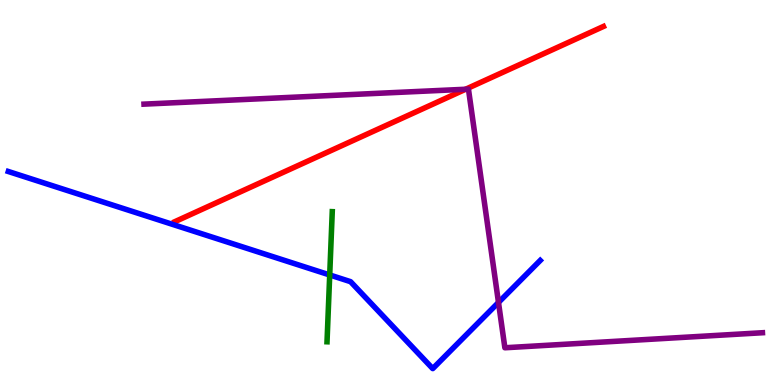[{'lines': ['blue', 'red'], 'intersections': []}, {'lines': ['green', 'red'], 'intersections': []}, {'lines': ['purple', 'red'], 'intersections': [{'x': 6.01, 'y': 7.68}]}, {'lines': ['blue', 'green'], 'intersections': [{'x': 4.25, 'y': 2.86}]}, {'lines': ['blue', 'purple'], 'intersections': [{'x': 6.43, 'y': 2.14}]}, {'lines': ['green', 'purple'], 'intersections': []}]